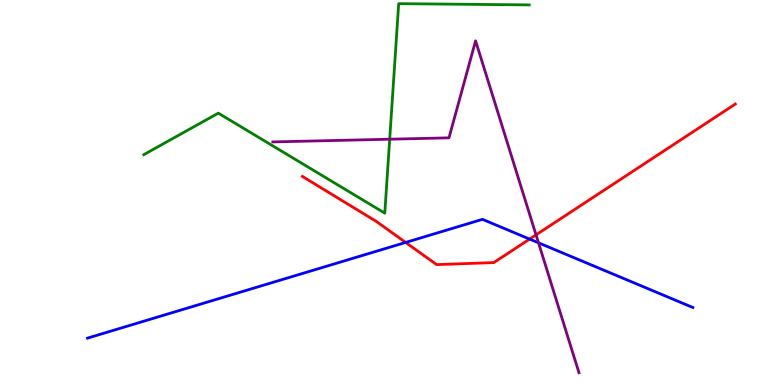[{'lines': ['blue', 'red'], 'intersections': [{'x': 5.23, 'y': 3.7}, {'x': 6.83, 'y': 3.79}]}, {'lines': ['green', 'red'], 'intersections': []}, {'lines': ['purple', 'red'], 'intersections': [{'x': 6.92, 'y': 3.9}]}, {'lines': ['blue', 'green'], 'intersections': []}, {'lines': ['blue', 'purple'], 'intersections': [{'x': 6.95, 'y': 3.69}]}, {'lines': ['green', 'purple'], 'intersections': [{'x': 5.03, 'y': 6.38}]}]